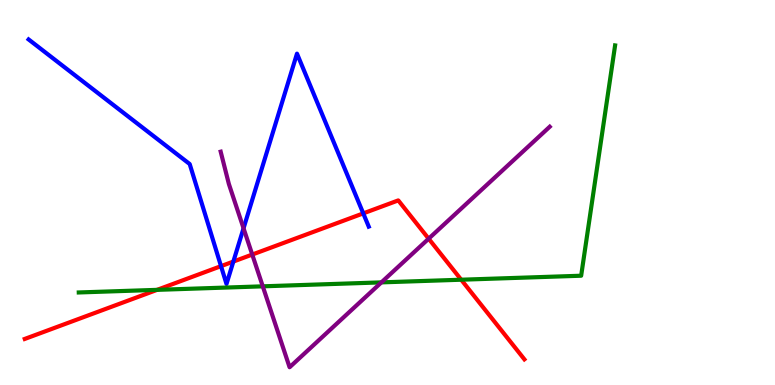[{'lines': ['blue', 'red'], 'intersections': [{'x': 2.85, 'y': 3.09}, {'x': 3.01, 'y': 3.21}, {'x': 4.69, 'y': 4.46}]}, {'lines': ['green', 'red'], 'intersections': [{'x': 2.03, 'y': 2.47}, {'x': 5.95, 'y': 2.73}]}, {'lines': ['purple', 'red'], 'intersections': [{'x': 3.25, 'y': 3.39}, {'x': 5.53, 'y': 3.8}]}, {'lines': ['blue', 'green'], 'intersections': []}, {'lines': ['blue', 'purple'], 'intersections': [{'x': 3.14, 'y': 4.07}]}, {'lines': ['green', 'purple'], 'intersections': [{'x': 3.39, 'y': 2.56}, {'x': 4.92, 'y': 2.67}]}]